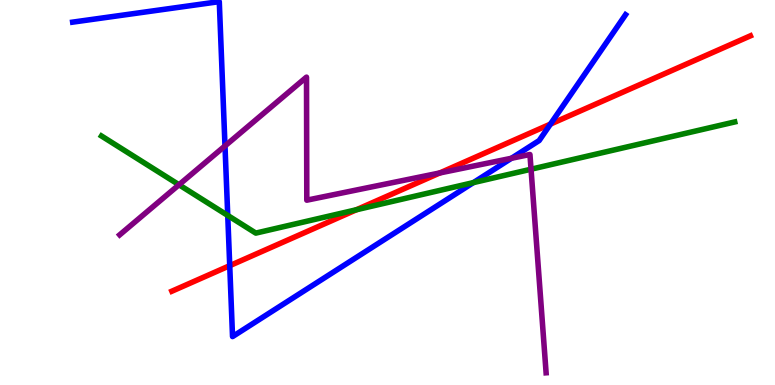[{'lines': ['blue', 'red'], 'intersections': [{'x': 2.96, 'y': 3.1}, {'x': 7.1, 'y': 6.78}]}, {'lines': ['green', 'red'], 'intersections': [{'x': 4.6, 'y': 4.55}]}, {'lines': ['purple', 'red'], 'intersections': [{'x': 5.67, 'y': 5.51}]}, {'lines': ['blue', 'green'], 'intersections': [{'x': 2.94, 'y': 4.4}, {'x': 6.11, 'y': 5.26}]}, {'lines': ['blue', 'purple'], 'intersections': [{'x': 2.9, 'y': 6.21}, {'x': 6.6, 'y': 5.89}]}, {'lines': ['green', 'purple'], 'intersections': [{'x': 2.31, 'y': 5.2}, {'x': 6.85, 'y': 5.6}]}]